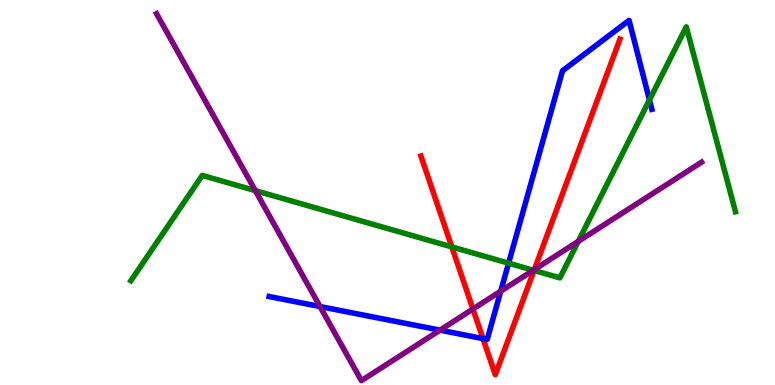[{'lines': ['blue', 'red'], 'intersections': [{'x': 6.23, 'y': 1.21}]}, {'lines': ['green', 'red'], 'intersections': [{'x': 5.83, 'y': 3.59}, {'x': 6.89, 'y': 2.97}]}, {'lines': ['purple', 'red'], 'intersections': [{'x': 6.1, 'y': 1.97}, {'x': 6.89, 'y': 3.0}]}, {'lines': ['blue', 'green'], 'intersections': [{'x': 6.56, 'y': 3.16}, {'x': 8.38, 'y': 7.4}]}, {'lines': ['blue', 'purple'], 'intersections': [{'x': 4.13, 'y': 2.04}, {'x': 5.68, 'y': 1.42}, {'x': 6.46, 'y': 2.44}]}, {'lines': ['green', 'purple'], 'intersections': [{'x': 3.29, 'y': 5.05}, {'x': 6.88, 'y': 2.98}, {'x': 7.46, 'y': 3.73}]}]